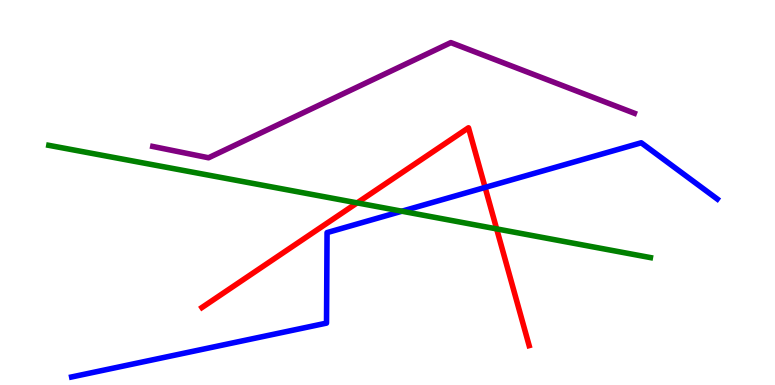[{'lines': ['blue', 'red'], 'intersections': [{'x': 6.26, 'y': 5.13}]}, {'lines': ['green', 'red'], 'intersections': [{'x': 4.61, 'y': 4.73}, {'x': 6.41, 'y': 4.05}]}, {'lines': ['purple', 'red'], 'intersections': []}, {'lines': ['blue', 'green'], 'intersections': [{'x': 5.19, 'y': 4.51}]}, {'lines': ['blue', 'purple'], 'intersections': []}, {'lines': ['green', 'purple'], 'intersections': []}]